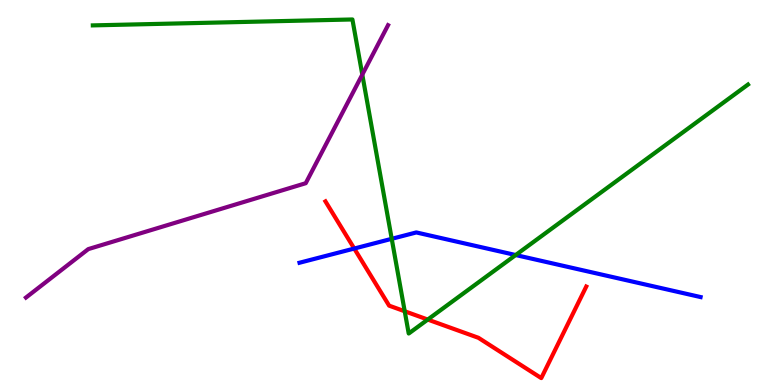[{'lines': ['blue', 'red'], 'intersections': [{'x': 4.57, 'y': 3.54}]}, {'lines': ['green', 'red'], 'intersections': [{'x': 5.22, 'y': 1.92}, {'x': 5.52, 'y': 1.7}]}, {'lines': ['purple', 'red'], 'intersections': []}, {'lines': ['blue', 'green'], 'intersections': [{'x': 5.05, 'y': 3.8}, {'x': 6.65, 'y': 3.38}]}, {'lines': ['blue', 'purple'], 'intersections': []}, {'lines': ['green', 'purple'], 'intersections': [{'x': 4.67, 'y': 8.06}]}]